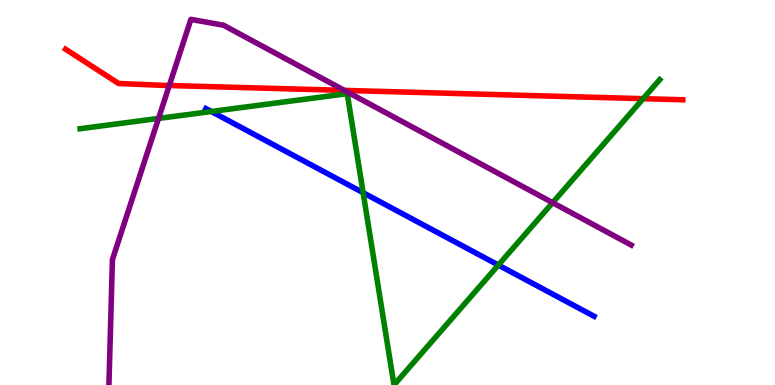[{'lines': ['blue', 'red'], 'intersections': []}, {'lines': ['green', 'red'], 'intersections': [{'x': 8.3, 'y': 7.44}]}, {'lines': ['purple', 'red'], 'intersections': [{'x': 2.18, 'y': 7.78}, {'x': 4.44, 'y': 7.65}]}, {'lines': ['blue', 'green'], 'intersections': [{'x': 2.73, 'y': 7.1}, {'x': 4.69, 'y': 4.99}, {'x': 6.43, 'y': 3.12}]}, {'lines': ['blue', 'purple'], 'intersections': []}, {'lines': ['green', 'purple'], 'intersections': [{'x': 2.05, 'y': 6.92}, {'x': 7.13, 'y': 4.74}]}]